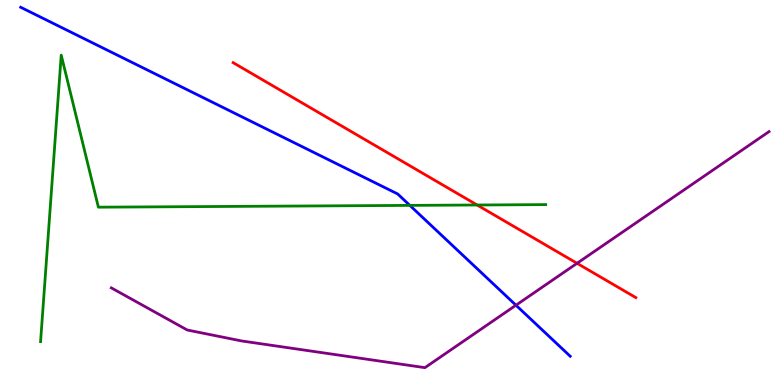[{'lines': ['blue', 'red'], 'intersections': []}, {'lines': ['green', 'red'], 'intersections': [{'x': 6.16, 'y': 4.68}]}, {'lines': ['purple', 'red'], 'intersections': [{'x': 7.45, 'y': 3.16}]}, {'lines': ['blue', 'green'], 'intersections': [{'x': 5.29, 'y': 4.67}]}, {'lines': ['blue', 'purple'], 'intersections': [{'x': 6.66, 'y': 2.07}]}, {'lines': ['green', 'purple'], 'intersections': []}]